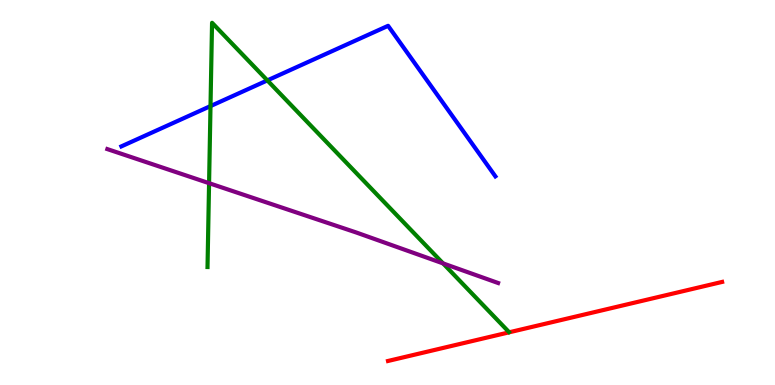[{'lines': ['blue', 'red'], 'intersections': []}, {'lines': ['green', 'red'], 'intersections': []}, {'lines': ['purple', 'red'], 'intersections': []}, {'lines': ['blue', 'green'], 'intersections': [{'x': 2.72, 'y': 7.24}, {'x': 3.45, 'y': 7.91}]}, {'lines': ['blue', 'purple'], 'intersections': []}, {'lines': ['green', 'purple'], 'intersections': [{'x': 2.7, 'y': 5.24}, {'x': 5.72, 'y': 3.16}]}]